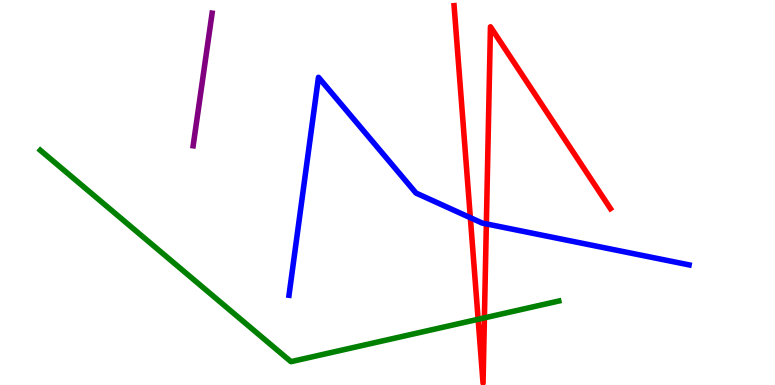[{'lines': ['blue', 'red'], 'intersections': [{'x': 6.07, 'y': 4.35}, {'x': 6.28, 'y': 4.18}]}, {'lines': ['green', 'red'], 'intersections': [{'x': 6.17, 'y': 1.71}, {'x': 6.25, 'y': 1.74}]}, {'lines': ['purple', 'red'], 'intersections': []}, {'lines': ['blue', 'green'], 'intersections': []}, {'lines': ['blue', 'purple'], 'intersections': []}, {'lines': ['green', 'purple'], 'intersections': []}]